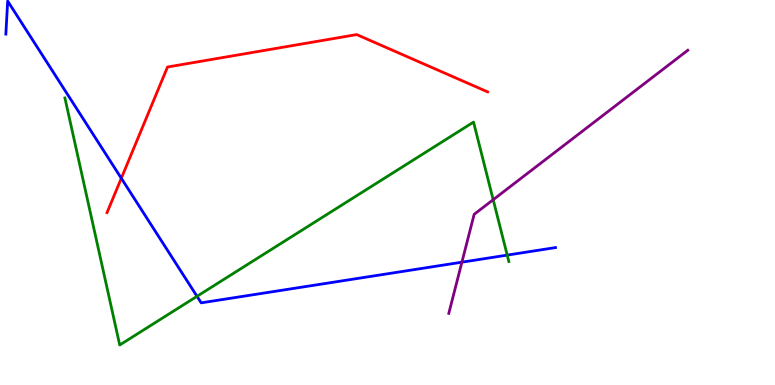[{'lines': ['blue', 'red'], 'intersections': [{'x': 1.57, 'y': 5.37}]}, {'lines': ['green', 'red'], 'intersections': []}, {'lines': ['purple', 'red'], 'intersections': []}, {'lines': ['blue', 'green'], 'intersections': [{'x': 2.54, 'y': 2.3}, {'x': 6.54, 'y': 3.37}]}, {'lines': ['blue', 'purple'], 'intersections': [{'x': 5.96, 'y': 3.19}]}, {'lines': ['green', 'purple'], 'intersections': [{'x': 6.36, 'y': 4.81}]}]